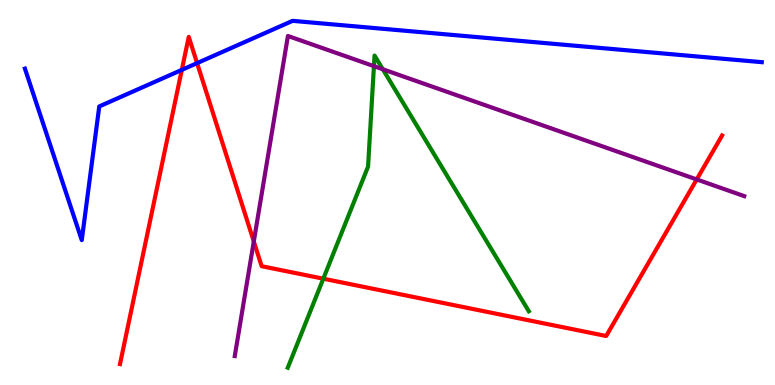[{'lines': ['blue', 'red'], 'intersections': [{'x': 2.35, 'y': 8.18}, {'x': 2.54, 'y': 8.36}]}, {'lines': ['green', 'red'], 'intersections': [{'x': 4.17, 'y': 2.76}]}, {'lines': ['purple', 'red'], 'intersections': [{'x': 3.27, 'y': 3.73}, {'x': 8.99, 'y': 5.34}]}, {'lines': ['blue', 'green'], 'intersections': []}, {'lines': ['blue', 'purple'], 'intersections': []}, {'lines': ['green', 'purple'], 'intersections': [{'x': 4.82, 'y': 8.28}, {'x': 4.94, 'y': 8.2}]}]